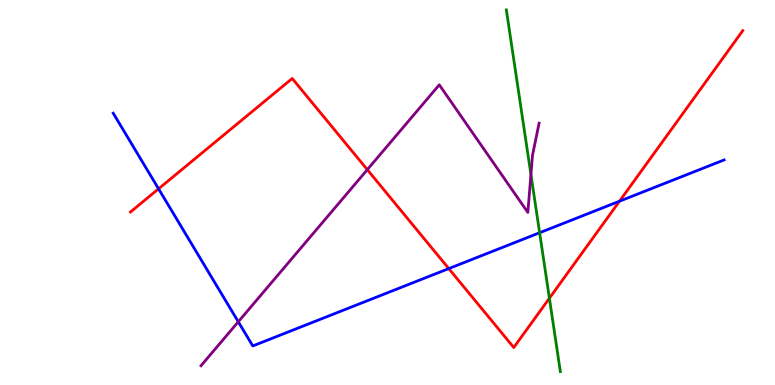[{'lines': ['blue', 'red'], 'intersections': [{'x': 2.05, 'y': 5.1}, {'x': 5.79, 'y': 3.02}, {'x': 7.99, 'y': 4.77}]}, {'lines': ['green', 'red'], 'intersections': [{'x': 7.09, 'y': 2.25}]}, {'lines': ['purple', 'red'], 'intersections': [{'x': 4.74, 'y': 5.59}]}, {'lines': ['blue', 'green'], 'intersections': [{'x': 6.96, 'y': 3.95}]}, {'lines': ['blue', 'purple'], 'intersections': [{'x': 3.07, 'y': 1.64}]}, {'lines': ['green', 'purple'], 'intersections': [{'x': 6.85, 'y': 5.47}]}]